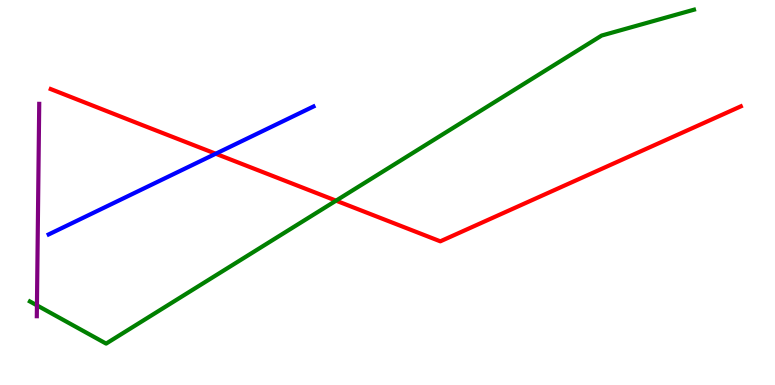[{'lines': ['blue', 'red'], 'intersections': [{'x': 2.78, 'y': 6.01}]}, {'lines': ['green', 'red'], 'intersections': [{'x': 4.34, 'y': 4.79}]}, {'lines': ['purple', 'red'], 'intersections': []}, {'lines': ['blue', 'green'], 'intersections': []}, {'lines': ['blue', 'purple'], 'intersections': []}, {'lines': ['green', 'purple'], 'intersections': [{'x': 0.477, 'y': 2.07}]}]